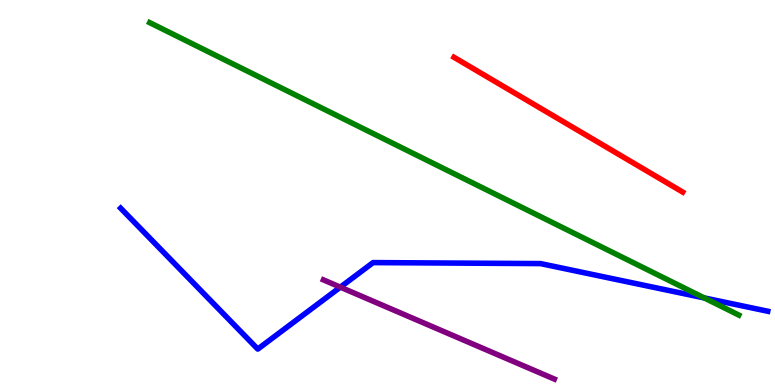[{'lines': ['blue', 'red'], 'intersections': []}, {'lines': ['green', 'red'], 'intersections': []}, {'lines': ['purple', 'red'], 'intersections': []}, {'lines': ['blue', 'green'], 'intersections': [{'x': 9.09, 'y': 2.26}]}, {'lines': ['blue', 'purple'], 'intersections': [{'x': 4.39, 'y': 2.54}]}, {'lines': ['green', 'purple'], 'intersections': []}]